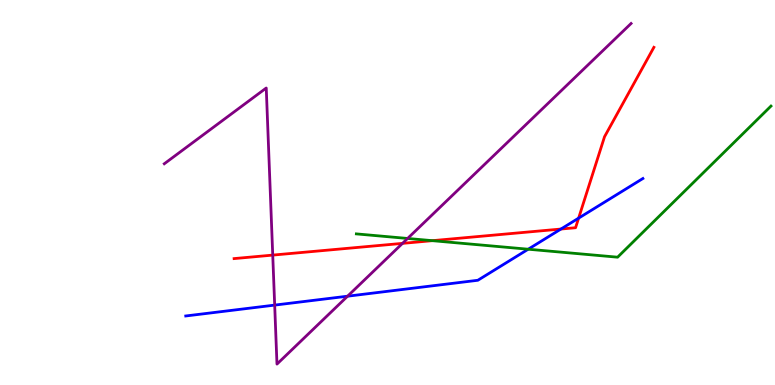[{'lines': ['blue', 'red'], 'intersections': [{'x': 7.24, 'y': 4.05}, {'x': 7.47, 'y': 4.33}]}, {'lines': ['green', 'red'], 'intersections': [{'x': 5.58, 'y': 3.75}]}, {'lines': ['purple', 'red'], 'intersections': [{'x': 3.52, 'y': 3.37}, {'x': 5.19, 'y': 3.68}]}, {'lines': ['blue', 'green'], 'intersections': [{'x': 6.82, 'y': 3.53}]}, {'lines': ['blue', 'purple'], 'intersections': [{'x': 3.54, 'y': 2.08}, {'x': 4.48, 'y': 2.31}]}, {'lines': ['green', 'purple'], 'intersections': [{'x': 5.26, 'y': 3.81}]}]